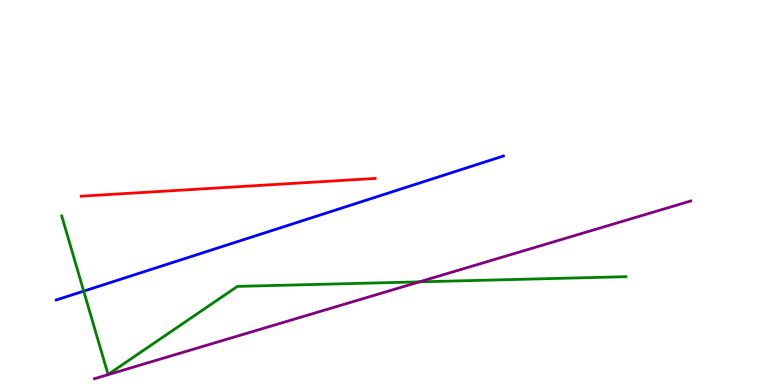[{'lines': ['blue', 'red'], 'intersections': []}, {'lines': ['green', 'red'], 'intersections': []}, {'lines': ['purple', 'red'], 'intersections': []}, {'lines': ['blue', 'green'], 'intersections': [{'x': 1.08, 'y': 2.44}]}, {'lines': ['blue', 'purple'], 'intersections': []}, {'lines': ['green', 'purple'], 'intersections': [{'x': 5.41, 'y': 2.68}]}]